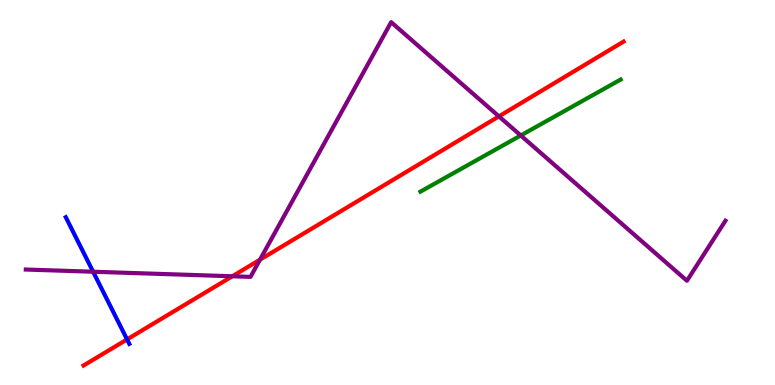[{'lines': ['blue', 'red'], 'intersections': [{'x': 1.64, 'y': 1.18}]}, {'lines': ['green', 'red'], 'intersections': []}, {'lines': ['purple', 'red'], 'intersections': [{'x': 3.0, 'y': 2.82}, {'x': 3.35, 'y': 3.26}, {'x': 6.44, 'y': 6.98}]}, {'lines': ['blue', 'green'], 'intersections': []}, {'lines': ['blue', 'purple'], 'intersections': [{'x': 1.2, 'y': 2.94}]}, {'lines': ['green', 'purple'], 'intersections': [{'x': 6.72, 'y': 6.48}]}]